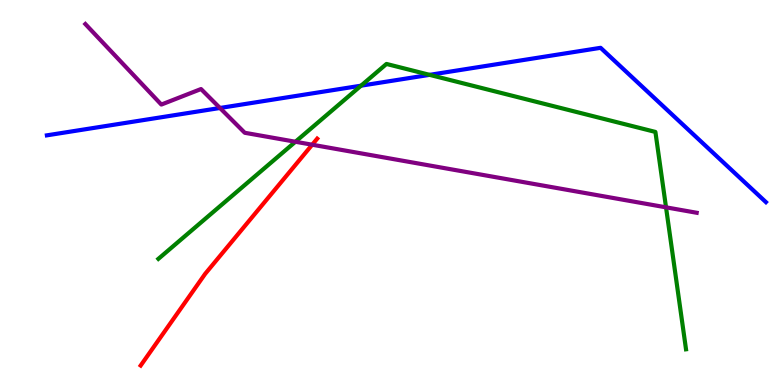[{'lines': ['blue', 'red'], 'intersections': []}, {'lines': ['green', 'red'], 'intersections': []}, {'lines': ['purple', 'red'], 'intersections': [{'x': 4.03, 'y': 6.24}]}, {'lines': ['blue', 'green'], 'intersections': [{'x': 4.66, 'y': 7.77}, {'x': 5.54, 'y': 8.06}]}, {'lines': ['blue', 'purple'], 'intersections': [{'x': 2.84, 'y': 7.2}]}, {'lines': ['green', 'purple'], 'intersections': [{'x': 3.81, 'y': 6.32}, {'x': 8.59, 'y': 4.61}]}]